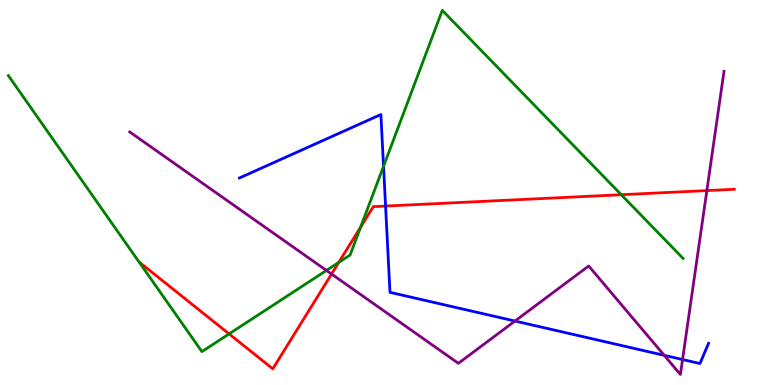[{'lines': ['blue', 'red'], 'intersections': [{'x': 4.98, 'y': 4.65}]}, {'lines': ['green', 'red'], 'intersections': [{'x': 2.96, 'y': 1.33}, {'x': 4.37, 'y': 3.18}, {'x': 4.65, 'y': 4.1}, {'x': 8.02, 'y': 4.94}]}, {'lines': ['purple', 'red'], 'intersections': [{'x': 4.28, 'y': 2.88}, {'x': 9.12, 'y': 5.05}]}, {'lines': ['blue', 'green'], 'intersections': [{'x': 4.95, 'y': 5.68}]}, {'lines': ['blue', 'purple'], 'intersections': [{'x': 6.64, 'y': 1.66}, {'x': 8.57, 'y': 0.771}, {'x': 8.81, 'y': 0.661}]}, {'lines': ['green', 'purple'], 'intersections': [{'x': 4.21, 'y': 2.98}]}]